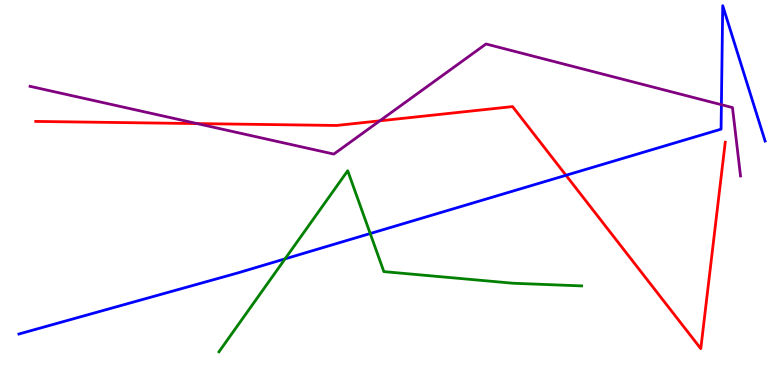[{'lines': ['blue', 'red'], 'intersections': [{'x': 7.3, 'y': 5.45}]}, {'lines': ['green', 'red'], 'intersections': []}, {'lines': ['purple', 'red'], 'intersections': [{'x': 2.54, 'y': 6.79}, {'x': 4.9, 'y': 6.86}]}, {'lines': ['blue', 'green'], 'intersections': [{'x': 3.68, 'y': 3.28}, {'x': 4.78, 'y': 3.93}]}, {'lines': ['blue', 'purple'], 'intersections': [{'x': 9.31, 'y': 7.28}]}, {'lines': ['green', 'purple'], 'intersections': []}]